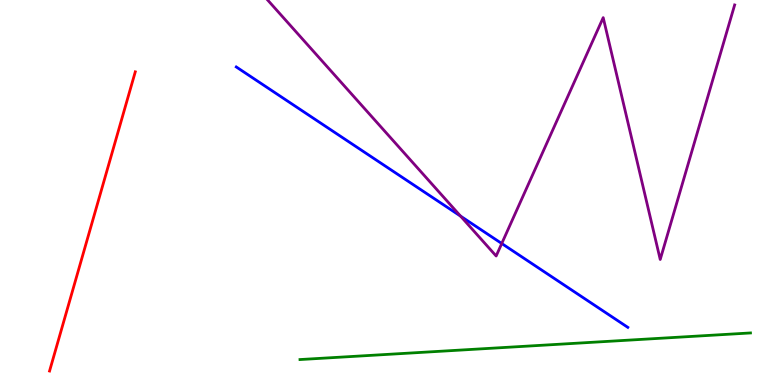[{'lines': ['blue', 'red'], 'intersections': []}, {'lines': ['green', 'red'], 'intersections': []}, {'lines': ['purple', 'red'], 'intersections': []}, {'lines': ['blue', 'green'], 'intersections': []}, {'lines': ['blue', 'purple'], 'intersections': [{'x': 5.94, 'y': 4.39}, {'x': 6.47, 'y': 3.67}]}, {'lines': ['green', 'purple'], 'intersections': []}]